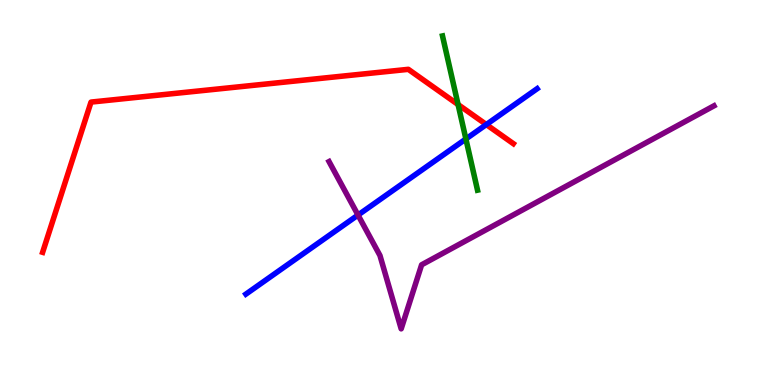[{'lines': ['blue', 'red'], 'intersections': [{'x': 6.28, 'y': 6.77}]}, {'lines': ['green', 'red'], 'intersections': [{'x': 5.91, 'y': 7.28}]}, {'lines': ['purple', 'red'], 'intersections': []}, {'lines': ['blue', 'green'], 'intersections': [{'x': 6.01, 'y': 6.39}]}, {'lines': ['blue', 'purple'], 'intersections': [{'x': 4.62, 'y': 4.41}]}, {'lines': ['green', 'purple'], 'intersections': []}]